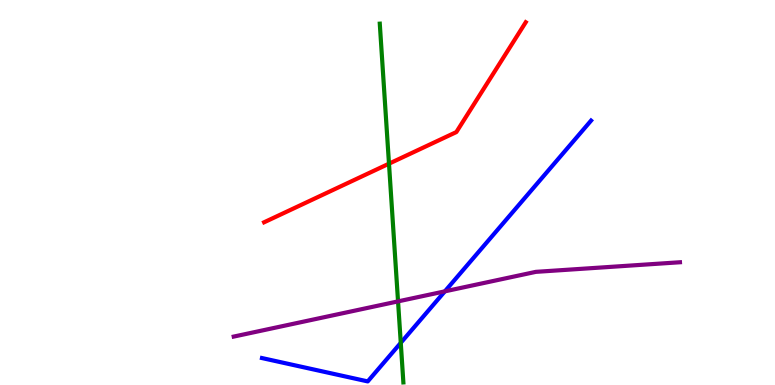[{'lines': ['blue', 'red'], 'intersections': []}, {'lines': ['green', 'red'], 'intersections': [{'x': 5.02, 'y': 5.75}]}, {'lines': ['purple', 'red'], 'intersections': []}, {'lines': ['blue', 'green'], 'intersections': [{'x': 5.17, 'y': 1.09}]}, {'lines': ['blue', 'purple'], 'intersections': [{'x': 5.74, 'y': 2.43}]}, {'lines': ['green', 'purple'], 'intersections': [{'x': 5.14, 'y': 2.17}]}]